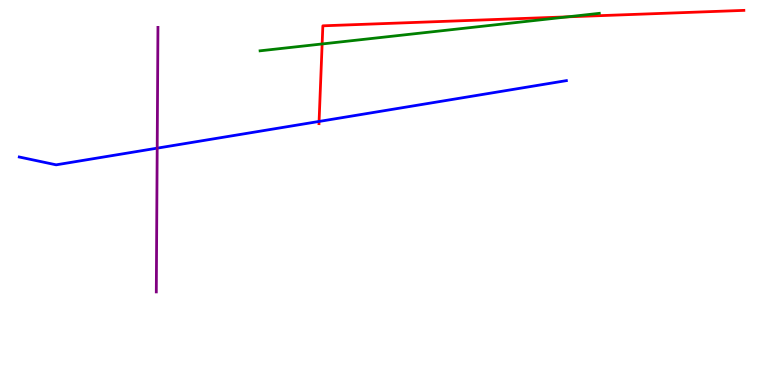[{'lines': ['blue', 'red'], 'intersections': [{'x': 4.12, 'y': 6.85}]}, {'lines': ['green', 'red'], 'intersections': [{'x': 4.16, 'y': 8.86}, {'x': 7.32, 'y': 9.56}]}, {'lines': ['purple', 'red'], 'intersections': []}, {'lines': ['blue', 'green'], 'intersections': []}, {'lines': ['blue', 'purple'], 'intersections': [{'x': 2.03, 'y': 6.15}]}, {'lines': ['green', 'purple'], 'intersections': []}]